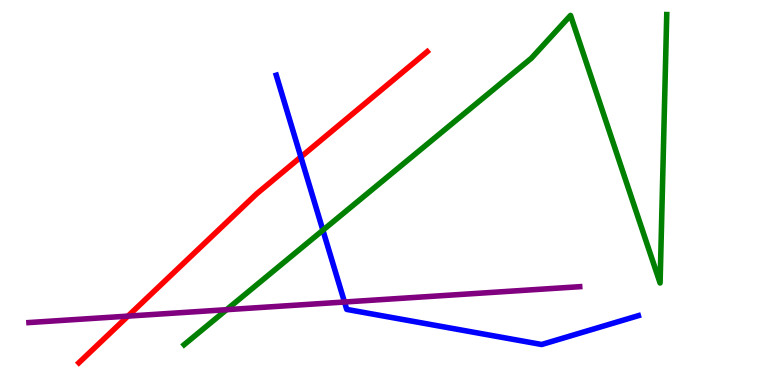[{'lines': ['blue', 'red'], 'intersections': [{'x': 3.88, 'y': 5.92}]}, {'lines': ['green', 'red'], 'intersections': []}, {'lines': ['purple', 'red'], 'intersections': [{'x': 1.65, 'y': 1.79}]}, {'lines': ['blue', 'green'], 'intersections': [{'x': 4.17, 'y': 4.02}]}, {'lines': ['blue', 'purple'], 'intersections': [{'x': 4.45, 'y': 2.16}]}, {'lines': ['green', 'purple'], 'intersections': [{'x': 2.92, 'y': 1.96}]}]